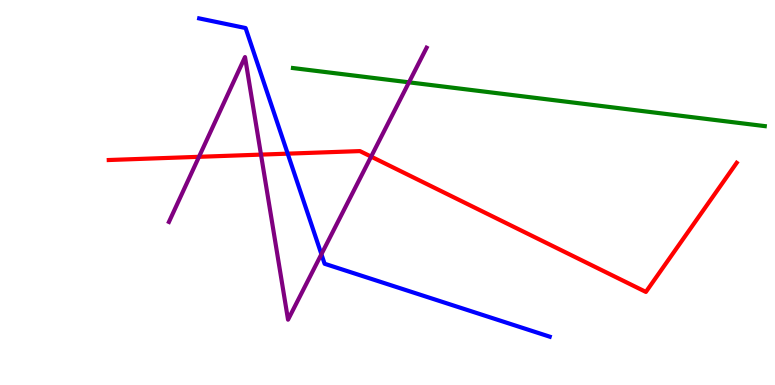[{'lines': ['blue', 'red'], 'intersections': [{'x': 3.71, 'y': 6.01}]}, {'lines': ['green', 'red'], 'intersections': []}, {'lines': ['purple', 'red'], 'intersections': [{'x': 2.57, 'y': 5.93}, {'x': 3.37, 'y': 5.98}, {'x': 4.79, 'y': 5.93}]}, {'lines': ['blue', 'green'], 'intersections': []}, {'lines': ['blue', 'purple'], 'intersections': [{'x': 4.15, 'y': 3.4}]}, {'lines': ['green', 'purple'], 'intersections': [{'x': 5.28, 'y': 7.86}]}]